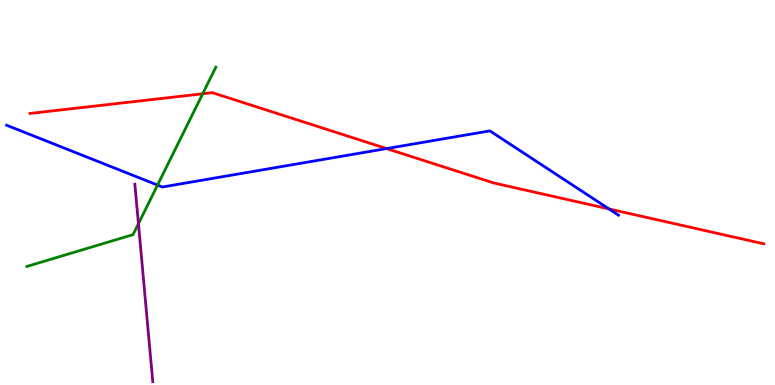[{'lines': ['blue', 'red'], 'intersections': [{'x': 4.99, 'y': 6.14}, {'x': 7.86, 'y': 4.57}]}, {'lines': ['green', 'red'], 'intersections': [{'x': 2.62, 'y': 7.56}]}, {'lines': ['purple', 'red'], 'intersections': []}, {'lines': ['blue', 'green'], 'intersections': [{'x': 2.03, 'y': 5.19}]}, {'lines': ['blue', 'purple'], 'intersections': []}, {'lines': ['green', 'purple'], 'intersections': [{'x': 1.79, 'y': 4.19}]}]